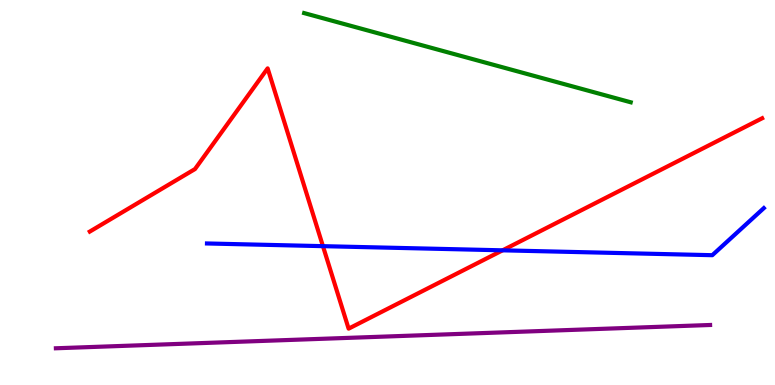[{'lines': ['blue', 'red'], 'intersections': [{'x': 4.17, 'y': 3.61}, {'x': 6.48, 'y': 3.5}]}, {'lines': ['green', 'red'], 'intersections': []}, {'lines': ['purple', 'red'], 'intersections': []}, {'lines': ['blue', 'green'], 'intersections': []}, {'lines': ['blue', 'purple'], 'intersections': []}, {'lines': ['green', 'purple'], 'intersections': []}]